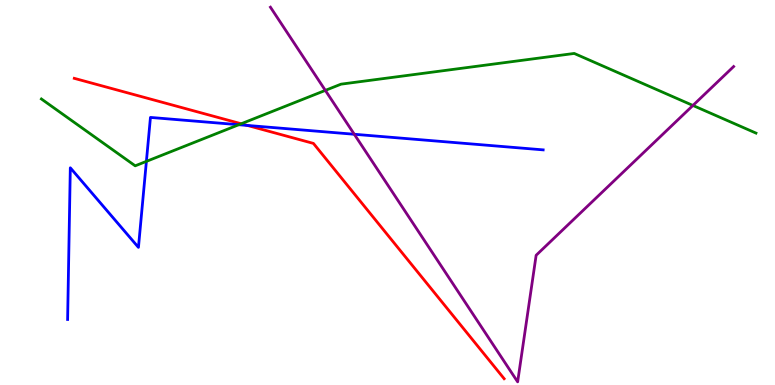[{'lines': ['blue', 'red'], 'intersections': [{'x': 3.19, 'y': 6.74}]}, {'lines': ['green', 'red'], 'intersections': [{'x': 3.11, 'y': 6.79}]}, {'lines': ['purple', 'red'], 'intersections': []}, {'lines': ['blue', 'green'], 'intersections': [{'x': 1.89, 'y': 5.81}, {'x': 3.08, 'y': 6.76}]}, {'lines': ['blue', 'purple'], 'intersections': [{'x': 4.57, 'y': 6.51}]}, {'lines': ['green', 'purple'], 'intersections': [{'x': 4.2, 'y': 7.65}, {'x': 8.94, 'y': 7.26}]}]